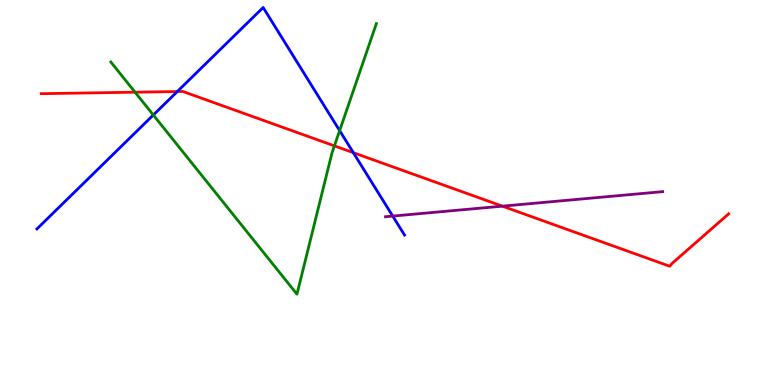[{'lines': ['blue', 'red'], 'intersections': [{'x': 2.29, 'y': 7.62}, {'x': 4.56, 'y': 6.03}]}, {'lines': ['green', 'red'], 'intersections': [{'x': 1.74, 'y': 7.61}, {'x': 4.31, 'y': 6.21}]}, {'lines': ['purple', 'red'], 'intersections': [{'x': 6.48, 'y': 4.65}]}, {'lines': ['blue', 'green'], 'intersections': [{'x': 1.98, 'y': 7.01}, {'x': 4.38, 'y': 6.61}]}, {'lines': ['blue', 'purple'], 'intersections': [{'x': 5.07, 'y': 4.39}]}, {'lines': ['green', 'purple'], 'intersections': []}]